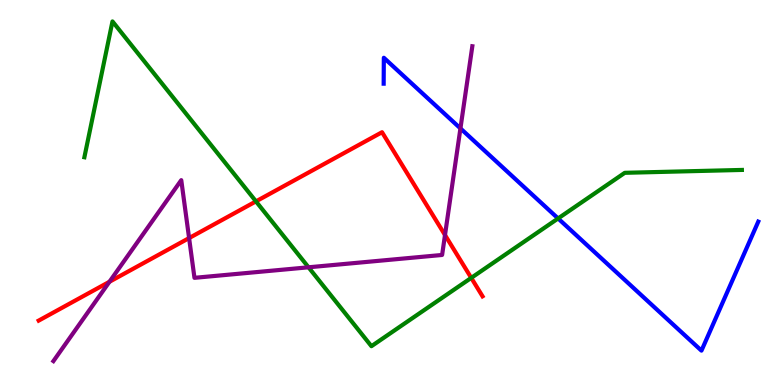[{'lines': ['blue', 'red'], 'intersections': []}, {'lines': ['green', 'red'], 'intersections': [{'x': 3.3, 'y': 4.77}, {'x': 6.08, 'y': 2.78}]}, {'lines': ['purple', 'red'], 'intersections': [{'x': 1.41, 'y': 2.68}, {'x': 2.44, 'y': 3.82}, {'x': 5.74, 'y': 3.9}]}, {'lines': ['blue', 'green'], 'intersections': [{'x': 7.2, 'y': 4.33}]}, {'lines': ['blue', 'purple'], 'intersections': [{'x': 5.94, 'y': 6.66}]}, {'lines': ['green', 'purple'], 'intersections': [{'x': 3.98, 'y': 3.06}]}]